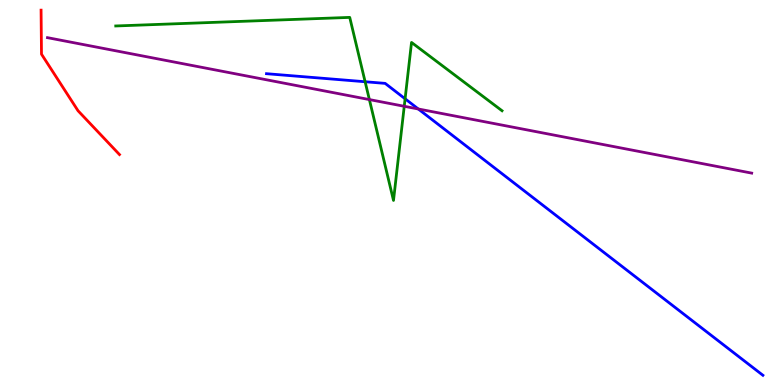[{'lines': ['blue', 'red'], 'intersections': []}, {'lines': ['green', 'red'], 'intersections': []}, {'lines': ['purple', 'red'], 'intersections': []}, {'lines': ['blue', 'green'], 'intersections': [{'x': 4.71, 'y': 7.88}, {'x': 5.23, 'y': 7.43}]}, {'lines': ['blue', 'purple'], 'intersections': [{'x': 5.4, 'y': 7.17}]}, {'lines': ['green', 'purple'], 'intersections': [{'x': 4.77, 'y': 7.41}, {'x': 5.22, 'y': 7.24}]}]